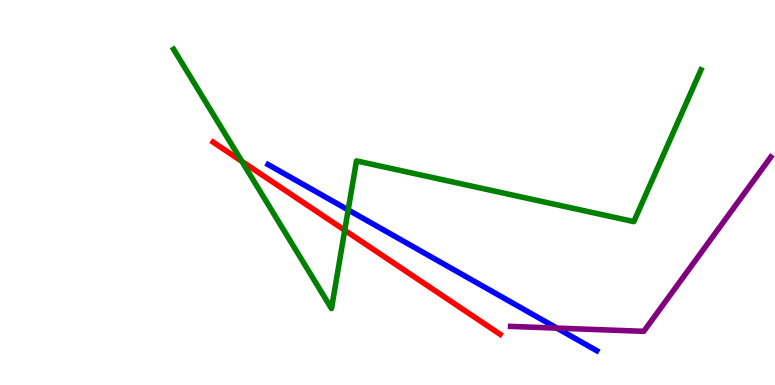[{'lines': ['blue', 'red'], 'intersections': []}, {'lines': ['green', 'red'], 'intersections': [{'x': 3.12, 'y': 5.81}, {'x': 4.45, 'y': 4.02}]}, {'lines': ['purple', 'red'], 'intersections': []}, {'lines': ['blue', 'green'], 'intersections': [{'x': 4.49, 'y': 4.55}]}, {'lines': ['blue', 'purple'], 'intersections': [{'x': 7.19, 'y': 1.48}]}, {'lines': ['green', 'purple'], 'intersections': []}]